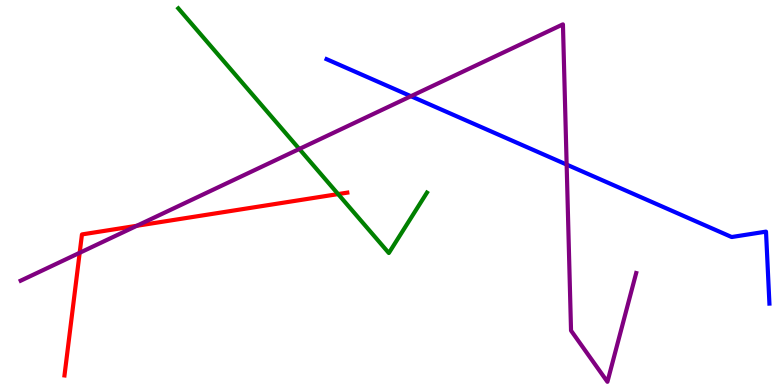[{'lines': ['blue', 'red'], 'intersections': []}, {'lines': ['green', 'red'], 'intersections': [{'x': 4.36, 'y': 4.96}]}, {'lines': ['purple', 'red'], 'intersections': [{'x': 1.03, 'y': 3.43}, {'x': 1.77, 'y': 4.14}]}, {'lines': ['blue', 'green'], 'intersections': []}, {'lines': ['blue', 'purple'], 'intersections': [{'x': 5.3, 'y': 7.5}, {'x': 7.31, 'y': 5.73}]}, {'lines': ['green', 'purple'], 'intersections': [{'x': 3.86, 'y': 6.13}]}]